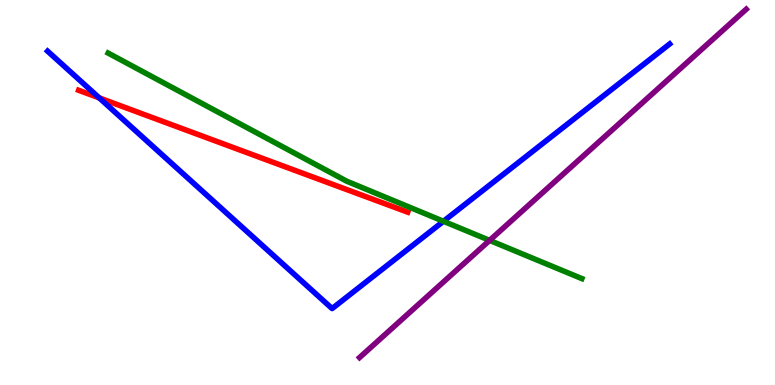[{'lines': ['blue', 'red'], 'intersections': [{'x': 1.28, 'y': 7.46}]}, {'lines': ['green', 'red'], 'intersections': []}, {'lines': ['purple', 'red'], 'intersections': []}, {'lines': ['blue', 'green'], 'intersections': [{'x': 5.72, 'y': 4.25}]}, {'lines': ['blue', 'purple'], 'intersections': []}, {'lines': ['green', 'purple'], 'intersections': [{'x': 6.32, 'y': 3.76}]}]